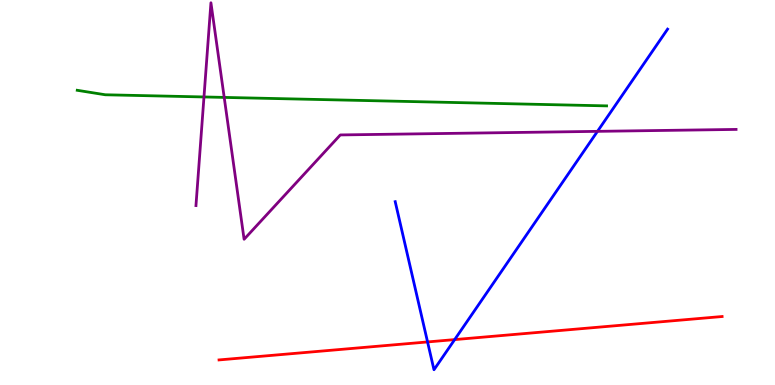[{'lines': ['blue', 'red'], 'intersections': [{'x': 5.52, 'y': 1.12}, {'x': 5.87, 'y': 1.18}]}, {'lines': ['green', 'red'], 'intersections': []}, {'lines': ['purple', 'red'], 'intersections': []}, {'lines': ['blue', 'green'], 'intersections': []}, {'lines': ['blue', 'purple'], 'intersections': [{'x': 7.71, 'y': 6.59}]}, {'lines': ['green', 'purple'], 'intersections': [{'x': 2.63, 'y': 7.48}, {'x': 2.89, 'y': 7.47}]}]